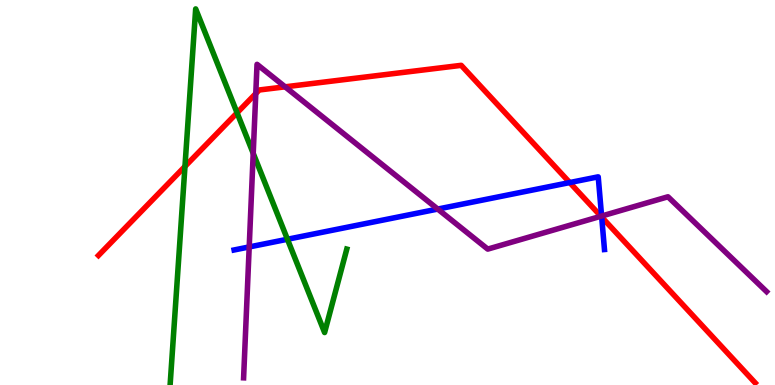[{'lines': ['blue', 'red'], 'intersections': [{'x': 7.35, 'y': 5.26}, {'x': 7.76, 'y': 4.36}]}, {'lines': ['green', 'red'], 'intersections': [{'x': 2.39, 'y': 5.68}, {'x': 3.06, 'y': 7.07}]}, {'lines': ['purple', 'red'], 'intersections': [{'x': 3.3, 'y': 7.57}, {'x': 3.68, 'y': 7.74}, {'x': 7.75, 'y': 4.38}]}, {'lines': ['blue', 'green'], 'intersections': [{'x': 3.71, 'y': 3.79}]}, {'lines': ['blue', 'purple'], 'intersections': [{'x': 3.22, 'y': 3.59}, {'x': 5.65, 'y': 4.57}, {'x': 7.76, 'y': 4.39}]}, {'lines': ['green', 'purple'], 'intersections': [{'x': 3.27, 'y': 6.02}]}]